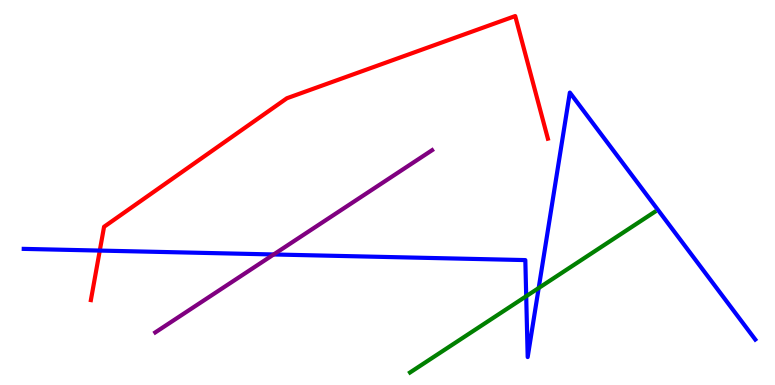[{'lines': ['blue', 'red'], 'intersections': [{'x': 1.29, 'y': 3.49}]}, {'lines': ['green', 'red'], 'intersections': []}, {'lines': ['purple', 'red'], 'intersections': []}, {'lines': ['blue', 'green'], 'intersections': [{'x': 6.79, 'y': 2.31}, {'x': 6.95, 'y': 2.52}]}, {'lines': ['blue', 'purple'], 'intersections': [{'x': 3.53, 'y': 3.39}]}, {'lines': ['green', 'purple'], 'intersections': []}]